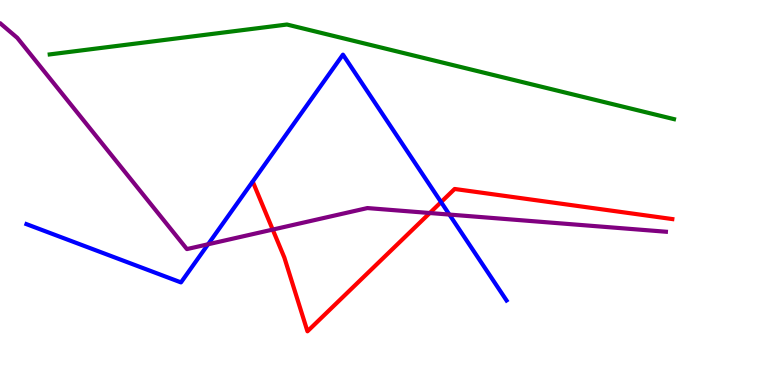[{'lines': ['blue', 'red'], 'intersections': [{'x': 5.69, 'y': 4.75}]}, {'lines': ['green', 'red'], 'intersections': []}, {'lines': ['purple', 'red'], 'intersections': [{'x': 3.52, 'y': 4.04}, {'x': 5.55, 'y': 4.47}]}, {'lines': ['blue', 'green'], 'intersections': []}, {'lines': ['blue', 'purple'], 'intersections': [{'x': 2.69, 'y': 3.66}, {'x': 5.8, 'y': 4.43}]}, {'lines': ['green', 'purple'], 'intersections': []}]